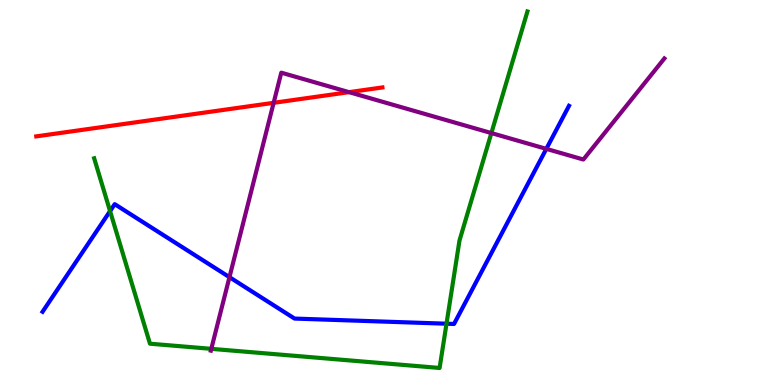[{'lines': ['blue', 'red'], 'intersections': []}, {'lines': ['green', 'red'], 'intersections': []}, {'lines': ['purple', 'red'], 'intersections': [{'x': 3.53, 'y': 7.33}, {'x': 4.5, 'y': 7.61}]}, {'lines': ['blue', 'green'], 'intersections': [{'x': 1.42, 'y': 4.52}, {'x': 5.76, 'y': 1.59}]}, {'lines': ['blue', 'purple'], 'intersections': [{'x': 2.96, 'y': 2.8}, {'x': 7.05, 'y': 6.13}]}, {'lines': ['green', 'purple'], 'intersections': [{'x': 2.73, 'y': 0.939}, {'x': 6.34, 'y': 6.54}]}]